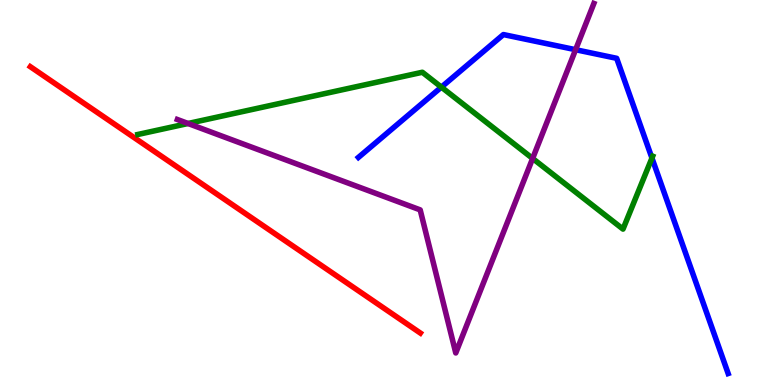[{'lines': ['blue', 'red'], 'intersections': []}, {'lines': ['green', 'red'], 'intersections': []}, {'lines': ['purple', 'red'], 'intersections': []}, {'lines': ['blue', 'green'], 'intersections': [{'x': 5.7, 'y': 7.74}, {'x': 8.41, 'y': 5.89}]}, {'lines': ['blue', 'purple'], 'intersections': [{'x': 7.43, 'y': 8.71}]}, {'lines': ['green', 'purple'], 'intersections': [{'x': 2.43, 'y': 6.79}, {'x': 6.87, 'y': 5.88}]}]